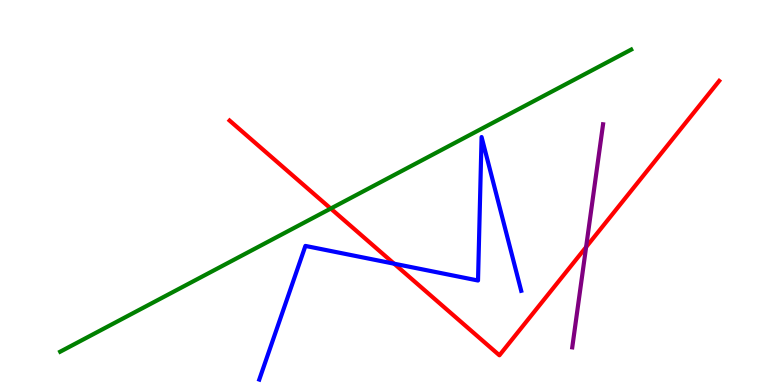[{'lines': ['blue', 'red'], 'intersections': [{'x': 5.09, 'y': 3.15}]}, {'lines': ['green', 'red'], 'intersections': [{'x': 4.27, 'y': 4.58}]}, {'lines': ['purple', 'red'], 'intersections': [{'x': 7.56, 'y': 3.58}]}, {'lines': ['blue', 'green'], 'intersections': []}, {'lines': ['blue', 'purple'], 'intersections': []}, {'lines': ['green', 'purple'], 'intersections': []}]